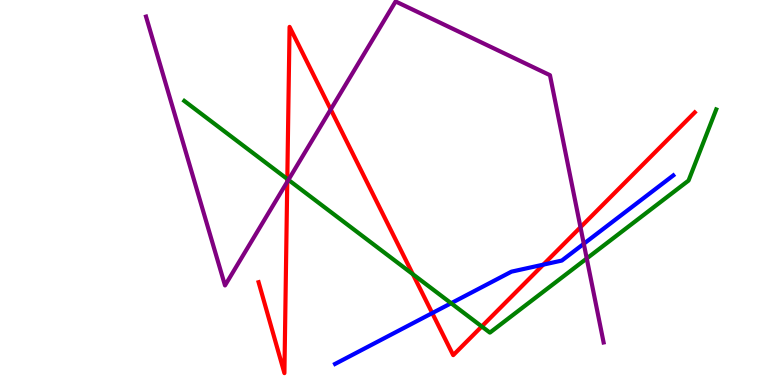[{'lines': ['blue', 'red'], 'intersections': [{'x': 5.58, 'y': 1.87}, {'x': 7.01, 'y': 3.13}]}, {'lines': ['green', 'red'], 'intersections': [{'x': 3.71, 'y': 5.35}, {'x': 5.33, 'y': 2.88}, {'x': 6.22, 'y': 1.52}]}, {'lines': ['purple', 'red'], 'intersections': [{'x': 3.71, 'y': 5.28}, {'x': 4.27, 'y': 7.16}, {'x': 7.49, 'y': 4.1}]}, {'lines': ['blue', 'green'], 'intersections': [{'x': 5.82, 'y': 2.12}]}, {'lines': ['blue', 'purple'], 'intersections': [{'x': 7.53, 'y': 3.67}]}, {'lines': ['green', 'purple'], 'intersections': [{'x': 3.72, 'y': 5.33}, {'x': 7.57, 'y': 3.29}]}]